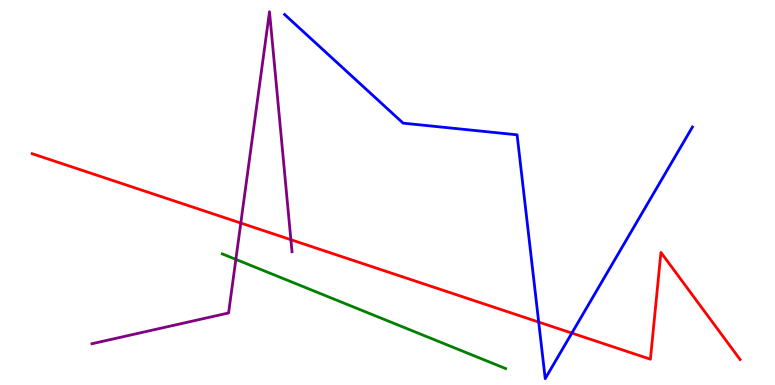[{'lines': ['blue', 'red'], 'intersections': [{'x': 6.95, 'y': 1.63}, {'x': 7.38, 'y': 1.35}]}, {'lines': ['green', 'red'], 'intersections': []}, {'lines': ['purple', 'red'], 'intersections': [{'x': 3.11, 'y': 4.21}, {'x': 3.75, 'y': 3.77}]}, {'lines': ['blue', 'green'], 'intersections': []}, {'lines': ['blue', 'purple'], 'intersections': []}, {'lines': ['green', 'purple'], 'intersections': [{'x': 3.04, 'y': 3.26}]}]